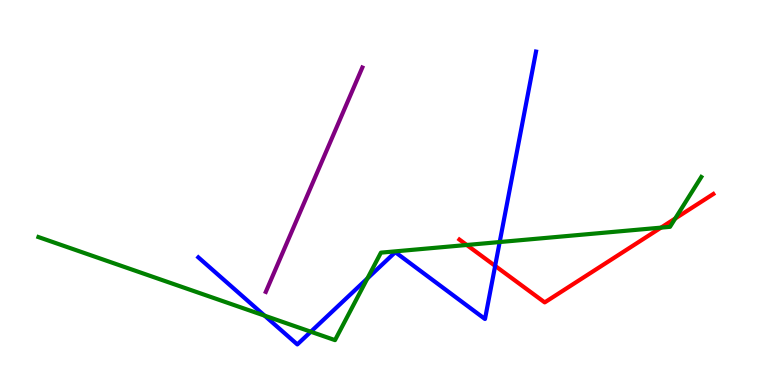[{'lines': ['blue', 'red'], 'intersections': [{'x': 6.39, 'y': 3.09}]}, {'lines': ['green', 'red'], 'intersections': [{'x': 6.02, 'y': 3.64}, {'x': 8.53, 'y': 4.09}, {'x': 8.71, 'y': 4.32}]}, {'lines': ['purple', 'red'], 'intersections': []}, {'lines': ['blue', 'green'], 'intersections': [{'x': 3.41, 'y': 1.8}, {'x': 4.01, 'y': 1.38}, {'x': 4.74, 'y': 2.77}, {'x': 6.45, 'y': 3.71}]}, {'lines': ['blue', 'purple'], 'intersections': []}, {'lines': ['green', 'purple'], 'intersections': []}]